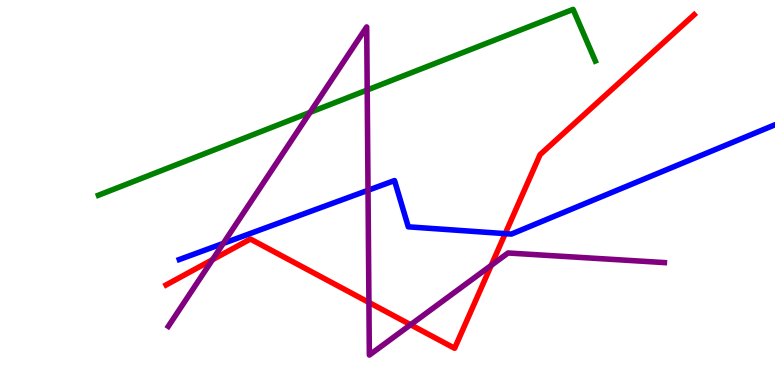[{'lines': ['blue', 'red'], 'intersections': [{'x': 6.52, 'y': 3.93}]}, {'lines': ['green', 'red'], 'intersections': []}, {'lines': ['purple', 'red'], 'intersections': [{'x': 2.74, 'y': 3.25}, {'x': 4.76, 'y': 2.14}, {'x': 5.3, 'y': 1.57}, {'x': 6.34, 'y': 3.11}]}, {'lines': ['blue', 'green'], 'intersections': []}, {'lines': ['blue', 'purple'], 'intersections': [{'x': 2.88, 'y': 3.68}, {'x': 4.75, 'y': 5.06}]}, {'lines': ['green', 'purple'], 'intersections': [{'x': 4.0, 'y': 7.08}, {'x': 4.74, 'y': 7.66}]}]